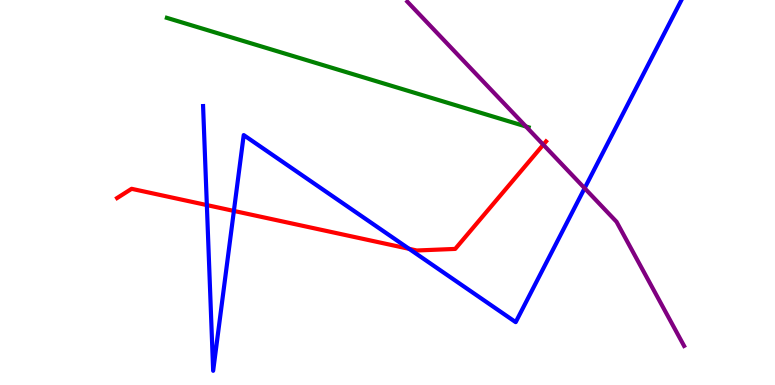[{'lines': ['blue', 'red'], 'intersections': [{'x': 2.67, 'y': 4.67}, {'x': 3.02, 'y': 4.52}, {'x': 5.28, 'y': 3.54}]}, {'lines': ['green', 'red'], 'intersections': []}, {'lines': ['purple', 'red'], 'intersections': [{'x': 7.01, 'y': 6.24}]}, {'lines': ['blue', 'green'], 'intersections': []}, {'lines': ['blue', 'purple'], 'intersections': [{'x': 7.54, 'y': 5.11}]}, {'lines': ['green', 'purple'], 'intersections': [{'x': 6.79, 'y': 6.71}]}]